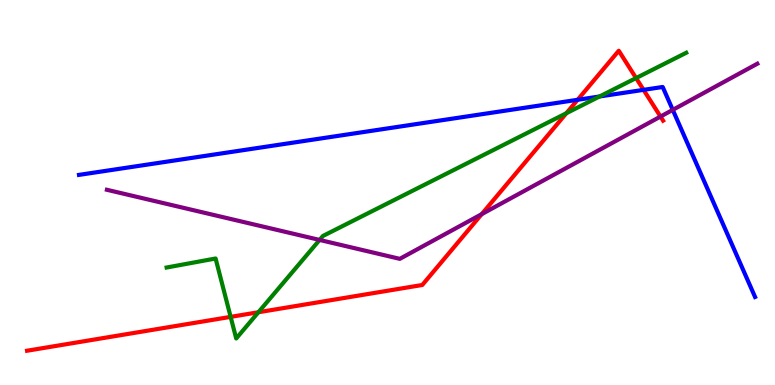[{'lines': ['blue', 'red'], 'intersections': [{'x': 7.45, 'y': 7.41}, {'x': 8.3, 'y': 7.67}]}, {'lines': ['green', 'red'], 'intersections': [{'x': 2.98, 'y': 1.77}, {'x': 3.33, 'y': 1.89}, {'x': 7.31, 'y': 7.06}, {'x': 8.21, 'y': 7.97}]}, {'lines': ['purple', 'red'], 'intersections': [{'x': 6.22, 'y': 4.44}, {'x': 8.52, 'y': 6.97}]}, {'lines': ['blue', 'green'], 'intersections': [{'x': 7.74, 'y': 7.49}]}, {'lines': ['blue', 'purple'], 'intersections': [{'x': 8.68, 'y': 7.15}]}, {'lines': ['green', 'purple'], 'intersections': [{'x': 4.12, 'y': 3.77}]}]